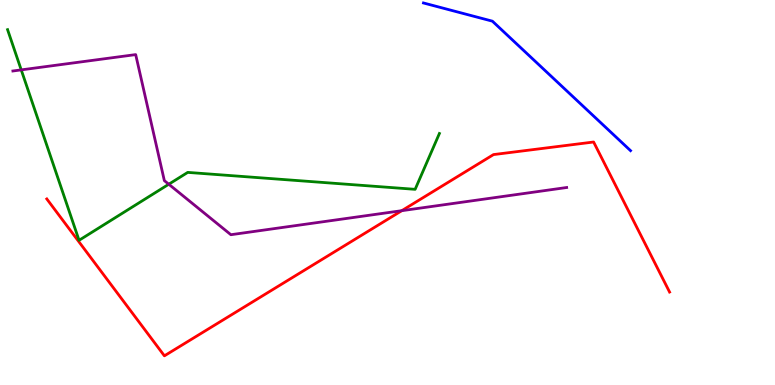[{'lines': ['blue', 'red'], 'intersections': []}, {'lines': ['green', 'red'], 'intersections': []}, {'lines': ['purple', 'red'], 'intersections': [{'x': 5.18, 'y': 4.53}]}, {'lines': ['blue', 'green'], 'intersections': []}, {'lines': ['blue', 'purple'], 'intersections': []}, {'lines': ['green', 'purple'], 'intersections': [{'x': 0.274, 'y': 8.18}, {'x': 2.18, 'y': 5.21}]}]